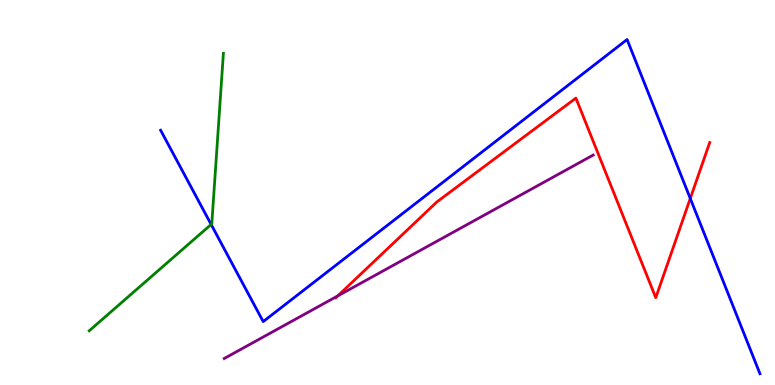[{'lines': ['blue', 'red'], 'intersections': [{'x': 8.91, 'y': 4.85}]}, {'lines': ['green', 'red'], 'intersections': []}, {'lines': ['purple', 'red'], 'intersections': [{'x': 4.36, 'y': 2.31}]}, {'lines': ['blue', 'green'], 'intersections': [{'x': 2.72, 'y': 4.17}]}, {'lines': ['blue', 'purple'], 'intersections': []}, {'lines': ['green', 'purple'], 'intersections': []}]